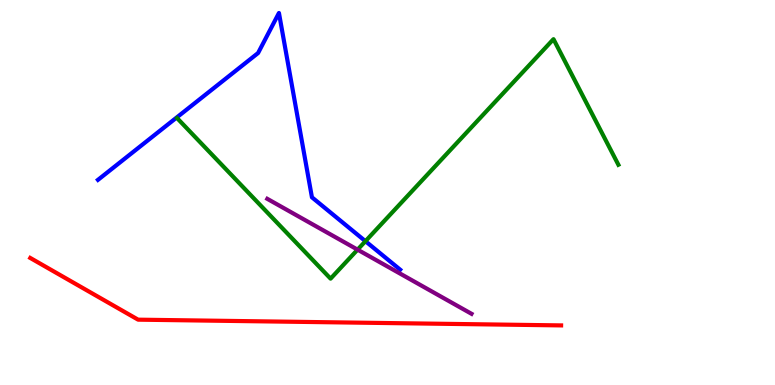[{'lines': ['blue', 'red'], 'intersections': []}, {'lines': ['green', 'red'], 'intersections': []}, {'lines': ['purple', 'red'], 'intersections': []}, {'lines': ['blue', 'green'], 'intersections': [{'x': 4.72, 'y': 3.74}]}, {'lines': ['blue', 'purple'], 'intersections': []}, {'lines': ['green', 'purple'], 'intersections': [{'x': 4.61, 'y': 3.52}]}]